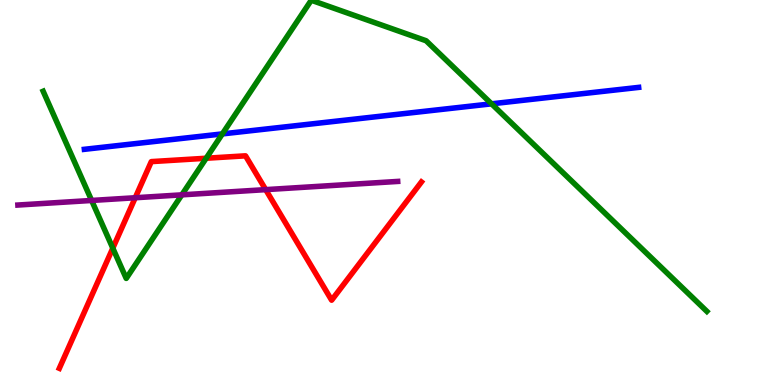[{'lines': ['blue', 'red'], 'intersections': []}, {'lines': ['green', 'red'], 'intersections': [{'x': 1.46, 'y': 3.55}, {'x': 2.66, 'y': 5.89}]}, {'lines': ['purple', 'red'], 'intersections': [{'x': 1.74, 'y': 4.86}, {'x': 3.43, 'y': 5.07}]}, {'lines': ['blue', 'green'], 'intersections': [{'x': 2.87, 'y': 6.52}, {'x': 6.34, 'y': 7.3}]}, {'lines': ['blue', 'purple'], 'intersections': []}, {'lines': ['green', 'purple'], 'intersections': [{'x': 1.18, 'y': 4.79}, {'x': 2.35, 'y': 4.94}]}]